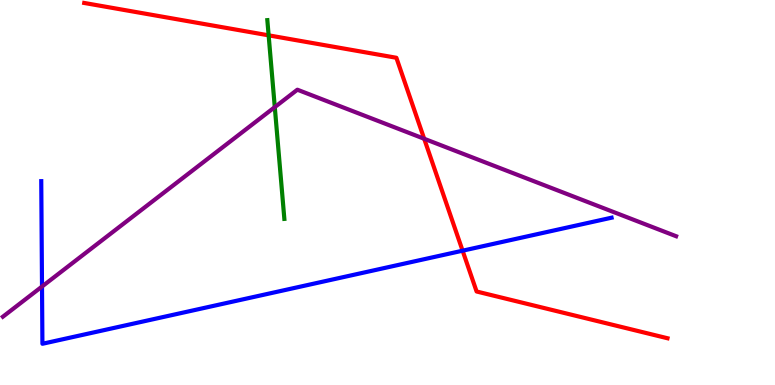[{'lines': ['blue', 'red'], 'intersections': [{'x': 5.97, 'y': 3.49}]}, {'lines': ['green', 'red'], 'intersections': [{'x': 3.47, 'y': 9.08}]}, {'lines': ['purple', 'red'], 'intersections': [{'x': 5.47, 'y': 6.4}]}, {'lines': ['blue', 'green'], 'intersections': []}, {'lines': ['blue', 'purple'], 'intersections': [{'x': 0.542, 'y': 2.56}]}, {'lines': ['green', 'purple'], 'intersections': [{'x': 3.55, 'y': 7.22}]}]